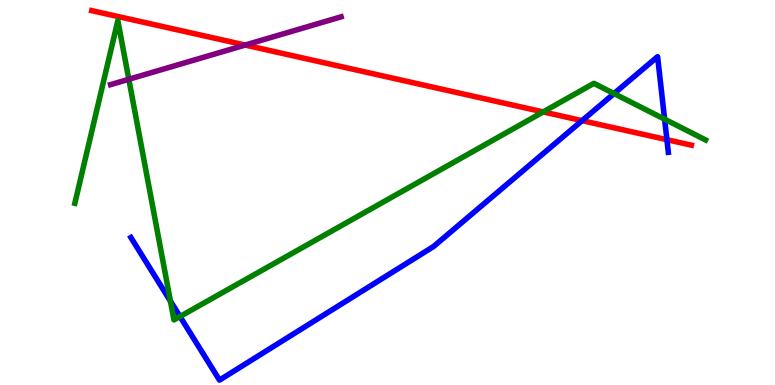[{'lines': ['blue', 'red'], 'intersections': [{'x': 7.51, 'y': 6.87}, {'x': 8.61, 'y': 6.37}]}, {'lines': ['green', 'red'], 'intersections': [{'x': 7.01, 'y': 7.09}]}, {'lines': ['purple', 'red'], 'intersections': [{'x': 3.16, 'y': 8.83}]}, {'lines': ['blue', 'green'], 'intersections': [{'x': 2.2, 'y': 2.18}, {'x': 2.32, 'y': 1.78}, {'x': 7.92, 'y': 7.57}, {'x': 8.58, 'y': 6.9}]}, {'lines': ['blue', 'purple'], 'intersections': []}, {'lines': ['green', 'purple'], 'intersections': [{'x': 1.66, 'y': 7.94}]}]